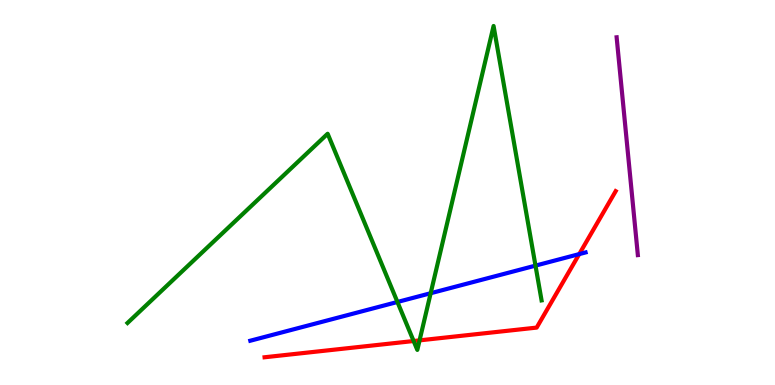[{'lines': ['blue', 'red'], 'intersections': [{'x': 7.47, 'y': 3.4}]}, {'lines': ['green', 'red'], 'intersections': [{'x': 5.34, 'y': 1.14}, {'x': 5.41, 'y': 1.16}]}, {'lines': ['purple', 'red'], 'intersections': []}, {'lines': ['blue', 'green'], 'intersections': [{'x': 5.13, 'y': 2.16}, {'x': 5.56, 'y': 2.38}, {'x': 6.91, 'y': 3.1}]}, {'lines': ['blue', 'purple'], 'intersections': []}, {'lines': ['green', 'purple'], 'intersections': []}]